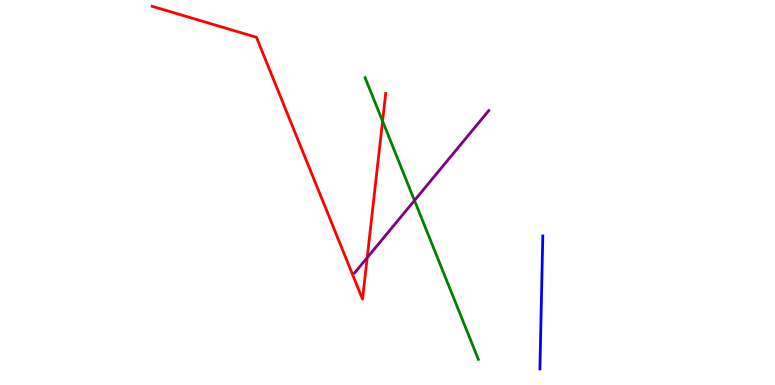[{'lines': ['blue', 'red'], 'intersections': []}, {'lines': ['green', 'red'], 'intersections': [{'x': 4.94, 'y': 6.85}]}, {'lines': ['purple', 'red'], 'intersections': [{'x': 4.74, 'y': 3.31}]}, {'lines': ['blue', 'green'], 'intersections': []}, {'lines': ['blue', 'purple'], 'intersections': []}, {'lines': ['green', 'purple'], 'intersections': [{'x': 5.35, 'y': 4.79}]}]